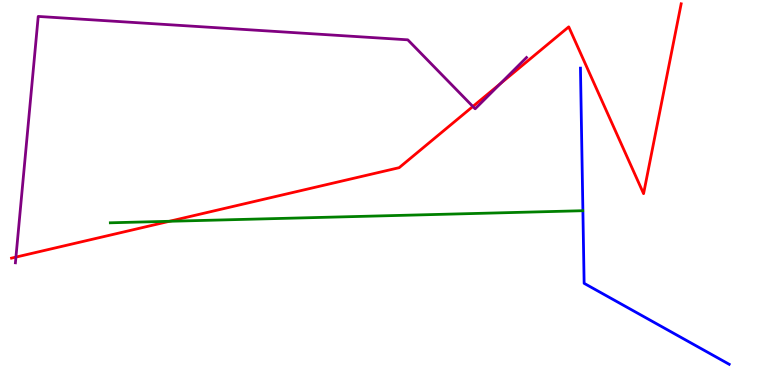[{'lines': ['blue', 'red'], 'intersections': []}, {'lines': ['green', 'red'], 'intersections': [{'x': 2.19, 'y': 4.25}]}, {'lines': ['purple', 'red'], 'intersections': [{'x': 0.206, 'y': 3.32}, {'x': 6.1, 'y': 7.23}, {'x': 6.46, 'y': 7.83}]}, {'lines': ['blue', 'green'], 'intersections': []}, {'lines': ['blue', 'purple'], 'intersections': []}, {'lines': ['green', 'purple'], 'intersections': []}]